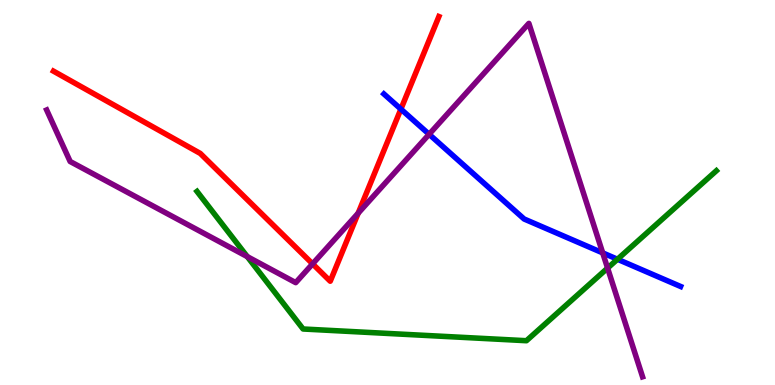[{'lines': ['blue', 'red'], 'intersections': [{'x': 5.17, 'y': 7.17}]}, {'lines': ['green', 'red'], 'intersections': []}, {'lines': ['purple', 'red'], 'intersections': [{'x': 4.03, 'y': 3.15}, {'x': 4.62, 'y': 4.46}]}, {'lines': ['blue', 'green'], 'intersections': [{'x': 7.97, 'y': 3.27}]}, {'lines': ['blue', 'purple'], 'intersections': [{'x': 5.54, 'y': 6.51}, {'x': 7.78, 'y': 3.43}]}, {'lines': ['green', 'purple'], 'intersections': [{'x': 3.19, 'y': 3.33}, {'x': 7.84, 'y': 3.04}]}]